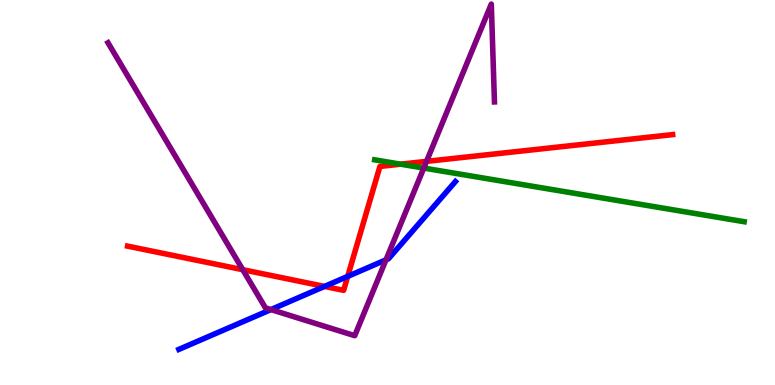[{'lines': ['blue', 'red'], 'intersections': [{'x': 4.19, 'y': 2.56}, {'x': 4.49, 'y': 2.82}]}, {'lines': ['green', 'red'], 'intersections': [{'x': 5.17, 'y': 5.74}]}, {'lines': ['purple', 'red'], 'intersections': [{'x': 3.13, 'y': 2.99}, {'x': 5.5, 'y': 5.81}]}, {'lines': ['blue', 'green'], 'intersections': []}, {'lines': ['blue', 'purple'], 'intersections': [{'x': 3.5, 'y': 1.96}, {'x': 4.98, 'y': 3.25}]}, {'lines': ['green', 'purple'], 'intersections': [{'x': 5.47, 'y': 5.63}]}]